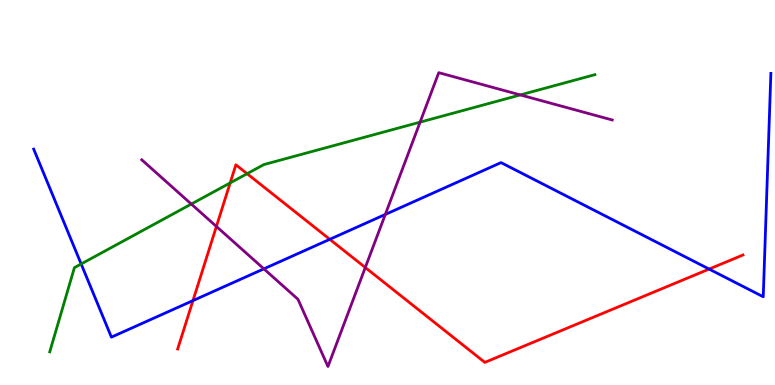[{'lines': ['blue', 'red'], 'intersections': [{'x': 2.49, 'y': 2.19}, {'x': 4.26, 'y': 3.78}, {'x': 9.15, 'y': 3.01}]}, {'lines': ['green', 'red'], 'intersections': [{'x': 2.97, 'y': 5.25}, {'x': 3.19, 'y': 5.49}]}, {'lines': ['purple', 'red'], 'intersections': [{'x': 2.79, 'y': 4.12}, {'x': 4.71, 'y': 3.05}]}, {'lines': ['blue', 'green'], 'intersections': [{'x': 1.05, 'y': 3.14}]}, {'lines': ['blue', 'purple'], 'intersections': [{'x': 3.4, 'y': 3.02}, {'x': 4.97, 'y': 4.43}]}, {'lines': ['green', 'purple'], 'intersections': [{'x': 2.47, 'y': 4.7}, {'x': 5.42, 'y': 6.83}, {'x': 6.71, 'y': 7.53}]}]